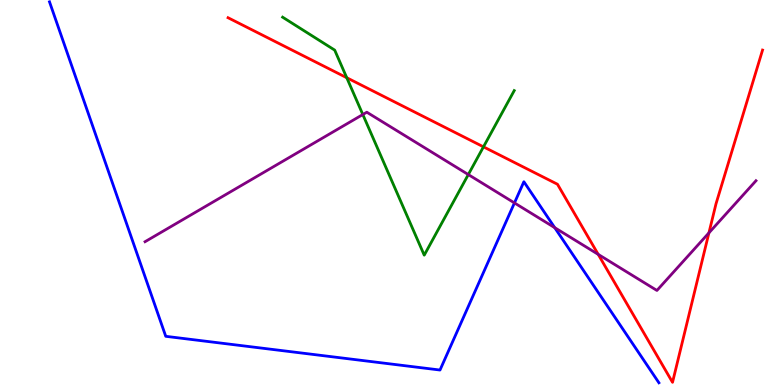[{'lines': ['blue', 'red'], 'intersections': []}, {'lines': ['green', 'red'], 'intersections': [{'x': 4.47, 'y': 7.98}, {'x': 6.24, 'y': 6.19}]}, {'lines': ['purple', 'red'], 'intersections': [{'x': 7.72, 'y': 3.39}, {'x': 9.15, 'y': 3.95}]}, {'lines': ['blue', 'green'], 'intersections': []}, {'lines': ['blue', 'purple'], 'intersections': [{'x': 6.64, 'y': 4.73}, {'x': 7.16, 'y': 4.09}]}, {'lines': ['green', 'purple'], 'intersections': [{'x': 4.68, 'y': 7.03}, {'x': 6.04, 'y': 5.47}]}]